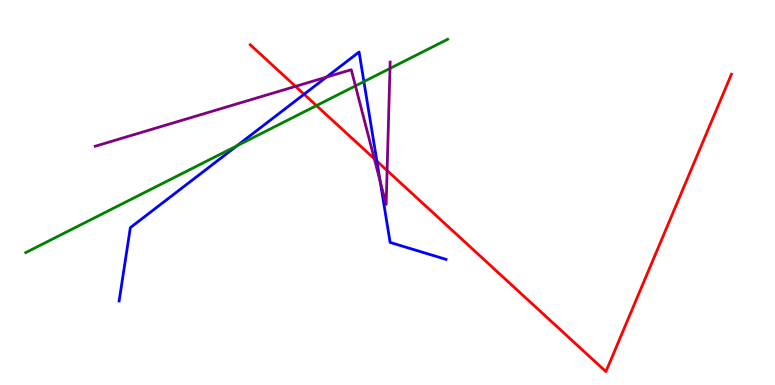[{'lines': ['blue', 'red'], 'intersections': [{'x': 3.92, 'y': 7.55}, {'x': 4.86, 'y': 5.81}]}, {'lines': ['green', 'red'], 'intersections': [{'x': 4.08, 'y': 7.26}]}, {'lines': ['purple', 'red'], 'intersections': [{'x': 3.81, 'y': 7.76}, {'x': 4.83, 'y': 5.88}, {'x': 4.99, 'y': 5.57}]}, {'lines': ['blue', 'green'], 'intersections': [{'x': 3.06, 'y': 6.21}, {'x': 4.7, 'y': 7.88}]}, {'lines': ['blue', 'purple'], 'intersections': [{'x': 4.21, 'y': 8.0}, {'x': 4.91, 'y': 5.29}]}, {'lines': ['green', 'purple'], 'intersections': [{'x': 4.59, 'y': 7.77}, {'x': 5.03, 'y': 8.22}]}]